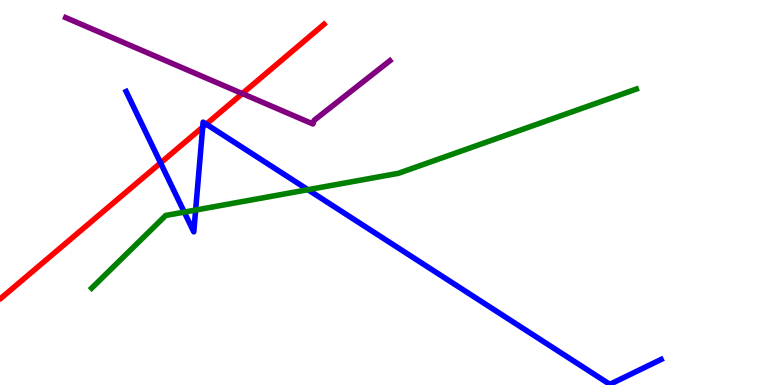[{'lines': ['blue', 'red'], 'intersections': [{'x': 2.07, 'y': 5.77}, {'x': 2.62, 'y': 6.7}, {'x': 2.66, 'y': 6.78}]}, {'lines': ['green', 'red'], 'intersections': []}, {'lines': ['purple', 'red'], 'intersections': [{'x': 3.13, 'y': 7.57}]}, {'lines': ['blue', 'green'], 'intersections': [{'x': 2.38, 'y': 4.49}, {'x': 2.52, 'y': 4.54}, {'x': 3.97, 'y': 5.07}]}, {'lines': ['blue', 'purple'], 'intersections': []}, {'lines': ['green', 'purple'], 'intersections': []}]